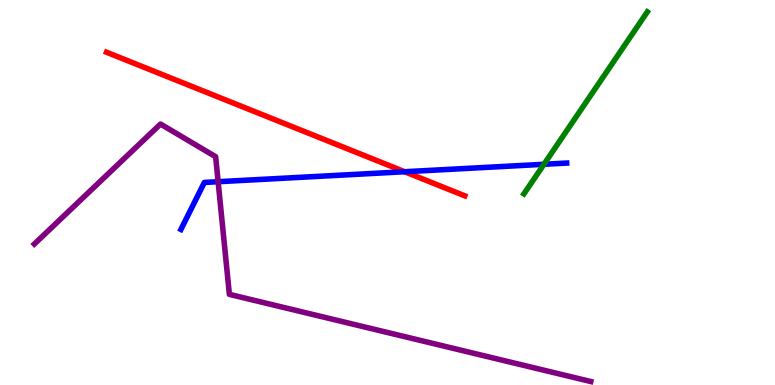[{'lines': ['blue', 'red'], 'intersections': [{'x': 5.22, 'y': 5.54}]}, {'lines': ['green', 'red'], 'intersections': []}, {'lines': ['purple', 'red'], 'intersections': []}, {'lines': ['blue', 'green'], 'intersections': [{'x': 7.02, 'y': 5.73}]}, {'lines': ['blue', 'purple'], 'intersections': [{'x': 2.81, 'y': 5.28}]}, {'lines': ['green', 'purple'], 'intersections': []}]